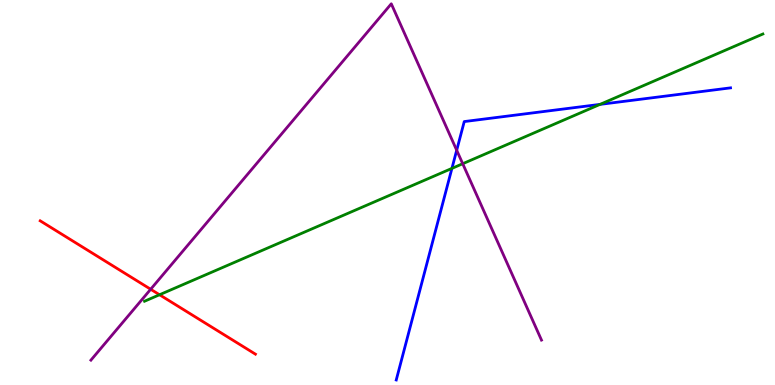[{'lines': ['blue', 'red'], 'intersections': []}, {'lines': ['green', 'red'], 'intersections': [{'x': 2.06, 'y': 2.34}]}, {'lines': ['purple', 'red'], 'intersections': [{'x': 1.94, 'y': 2.49}]}, {'lines': ['blue', 'green'], 'intersections': [{'x': 5.83, 'y': 5.63}, {'x': 7.74, 'y': 7.29}]}, {'lines': ['blue', 'purple'], 'intersections': [{'x': 5.89, 'y': 6.1}]}, {'lines': ['green', 'purple'], 'intersections': [{'x': 5.97, 'y': 5.75}]}]